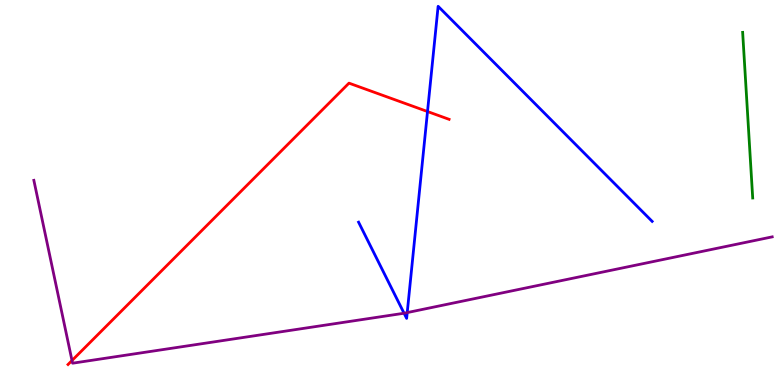[{'lines': ['blue', 'red'], 'intersections': [{'x': 5.52, 'y': 7.1}]}, {'lines': ['green', 'red'], 'intersections': []}, {'lines': ['purple', 'red'], 'intersections': [{'x': 0.929, 'y': 0.636}]}, {'lines': ['blue', 'green'], 'intersections': []}, {'lines': ['blue', 'purple'], 'intersections': [{'x': 5.21, 'y': 1.86}, {'x': 5.25, 'y': 1.88}]}, {'lines': ['green', 'purple'], 'intersections': []}]